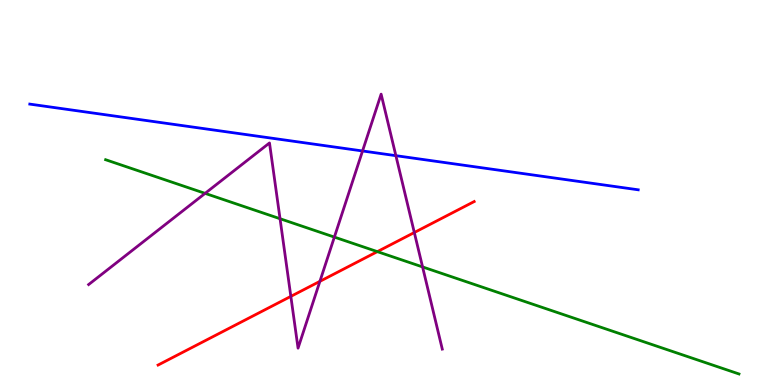[{'lines': ['blue', 'red'], 'intersections': []}, {'lines': ['green', 'red'], 'intersections': [{'x': 4.87, 'y': 3.46}]}, {'lines': ['purple', 'red'], 'intersections': [{'x': 3.75, 'y': 2.3}, {'x': 4.13, 'y': 2.69}, {'x': 5.35, 'y': 3.96}]}, {'lines': ['blue', 'green'], 'intersections': []}, {'lines': ['blue', 'purple'], 'intersections': [{'x': 4.68, 'y': 6.08}, {'x': 5.11, 'y': 5.96}]}, {'lines': ['green', 'purple'], 'intersections': [{'x': 2.65, 'y': 4.98}, {'x': 3.61, 'y': 4.32}, {'x': 4.31, 'y': 3.84}, {'x': 5.45, 'y': 3.07}]}]